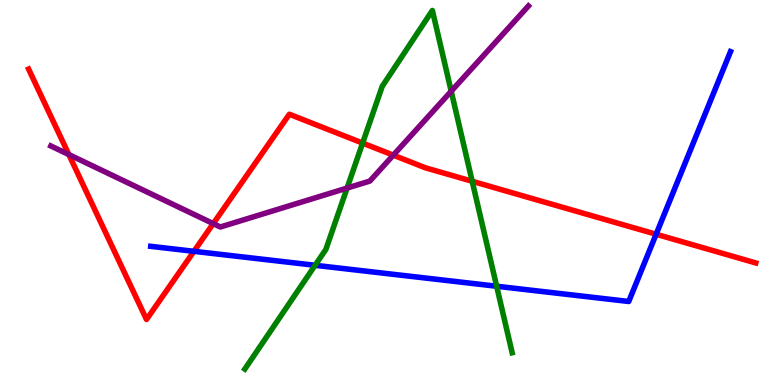[{'lines': ['blue', 'red'], 'intersections': [{'x': 2.5, 'y': 3.47}, {'x': 8.47, 'y': 3.92}]}, {'lines': ['green', 'red'], 'intersections': [{'x': 4.68, 'y': 6.28}, {'x': 6.09, 'y': 5.29}]}, {'lines': ['purple', 'red'], 'intersections': [{'x': 0.888, 'y': 5.99}, {'x': 2.75, 'y': 4.19}, {'x': 5.07, 'y': 5.97}]}, {'lines': ['blue', 'green'], 'intersections': [{'x': 4.07, 'y': 3.11}, {'x': 6.41, 'y': 2.57}]}, {'lines': ['blue', 'purple'], 'intersections': []}, {'lines': ['green', 'purple'], 'intersections': [{'x': 4.48, 'y': 5.11}, {'x': 5.82, 'y': 7.63}]}]